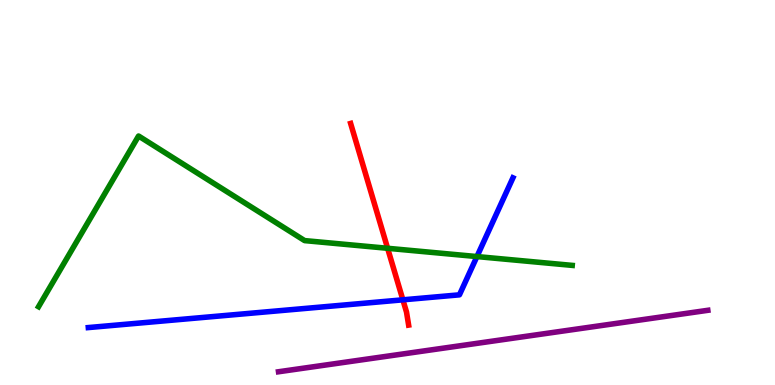[{'lines': ['blue', 'red'], 'intersections': [{'x': 5.2, 'y': 2.21}]}, {'lines': ['green', 'red'], 'intersections': [{'x': 5.0, 'y': 3.55}]}, {'lines': ['purple', 'red'], 'intersections': []}, {'lines': ['blue', 'green'], 'intersections': [{'x': 6.15, 'y': 3.34}]}, {'lines': ['blue', 'purple'], 'intersections': []}, {'lines': ['green', 'purple'], 'intersections': []}]